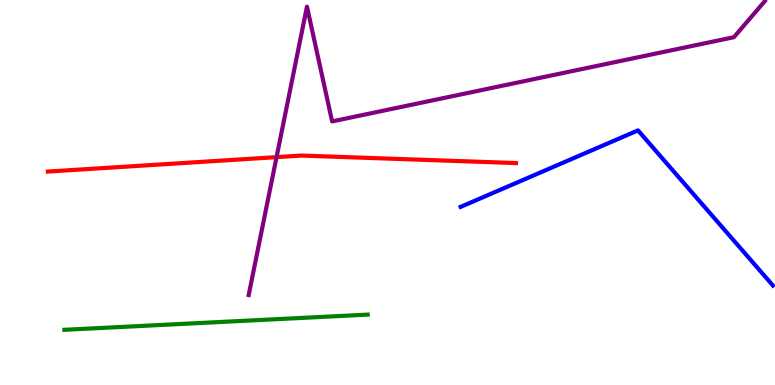[{'lines': ['blue', 'red'], 'intersections': []}, {'lines': ['green', 'red'], 'intersections': []}, {'lines': ['purple', 'red'], 'intersections': [{'x': 3.57, 'y': 5.92}]}, {'lines': ['blue', 'green'], 'intersections': []}, {'lines': ['blue', 'purple'], 'intersections': []}, {'lines': ['green', 'purple'], 'intersections': []}]